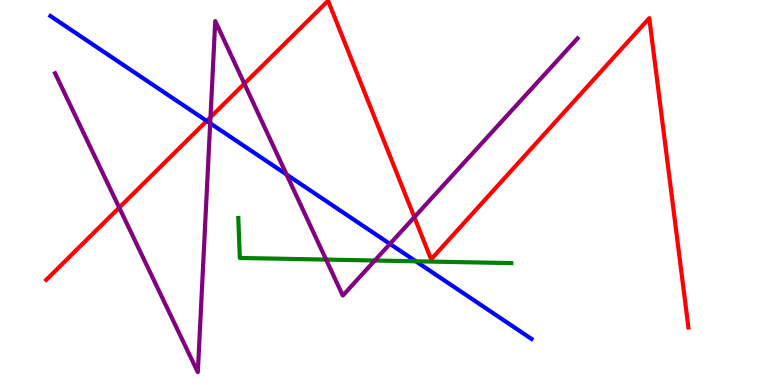[{'lines': ['blue', 'red'], 'intersections': [{'x': 2.67, 'y': 6.86}]}, {'lines': ['green', 'red'], 'intersections': []}, {'lines': ['purple', 'red'], 'intersections': [{'x': 1.54, 'y': 4.61}, {'x': 2.72, 'y': 6.95}, {'x': 3.15, 'y': 7.83}, {'x': 5.35, 'y': 4.36}]}, {'lines': ['blue', 'green'], 'intersections': [{'x': 5.37, 'y': 3.21}]}, {'lines': ['blue', 'purple'], 'intersections': [{'x': 2.71, 'y': 6.8}, {'x': 3.7, 'y': 5.47}, {'x': 5.03, 'y': 3.66}]}, {'lines': ['green', 'purple'], 'intersections': [{'x': 4.21, 'y': 3.26}, {'x': 4.84, 'y': 3.23}]}]